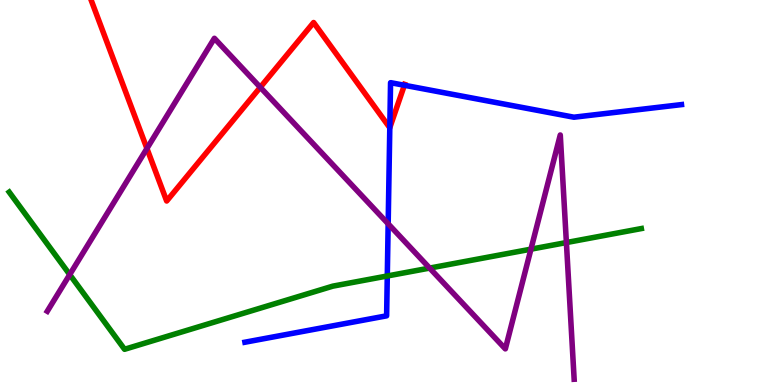[{'lines': ['blue', 'red'], 'intersections': [{'x': 5.03, 'y': 6.68}, {'x': 5.22, 'y': 7.79}]}, {'lines': ['green', 'red'], 'intersections': []}, {'lines': ['purple', 'red'], 'intersections': [{'x': 1.9, 'y': 6.14}, {'x': 3.36, 'y': 7.73}]}, {'lines': ['blue', 'green'], 'intersections': [{'x': 5.0, 'y': 2.83}]}, {'lines': ['blue', 'purple'], 'intersections': [{'x': 5.01, 'y': 4.19}]}, {'lines': ['green', 'purple'], 'intersections': [{'x': 0.9, 'y': 2.87}, {'x': 5.54, 'y': 3.04}, {'x': 6.85, 'y': 3.53}, {'x': 7.31, 'y': 3.7}]}]